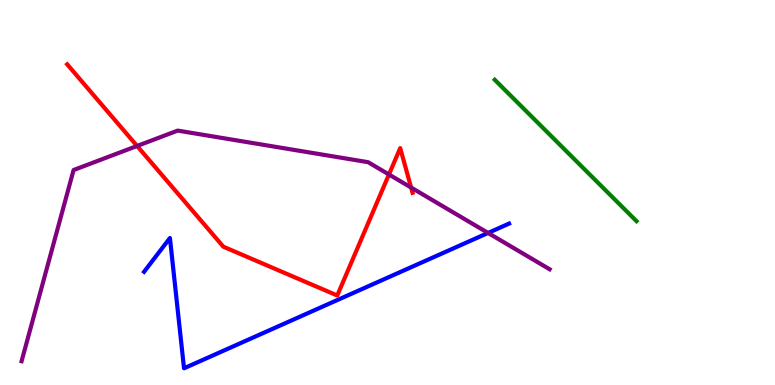[{'lines': ['blue', 'red'], 'intersections': []}, {'lines': ['green', 'red'], 'intersections': []}, {'lines': ['purple', 'red'], 'intersections': [{'x': 1.77, 'y': 6.21}, {'x': 5.02, 'y': 5.47}, {'x': 5.3, 'y': 5.13}]}, {'lines': ['blue', 'green'], 'intersections': []}, {'lines': ['blue', 'purple'], 'intersections': [{'x': 6.3, 'y': 3.95}]}, {'lines': ['green', 'purple'], 'intersections': []}]